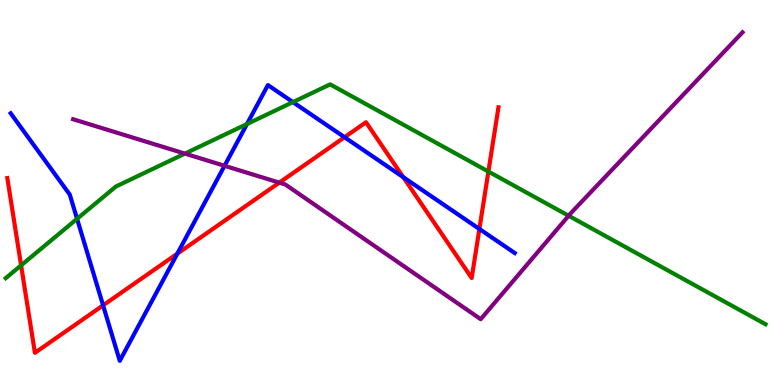[{'lines': ['blue', 'red'], 'intersections': [{'x': 1.33, 'y': 2.07}, {'x': 2.29, 'y': 3.41}, {'x': 4.45, 'y': 6.44}, {'x': 5.2, 'y': 5.4}, {'x': 6.19, 'y': 4.05}]}, {'lines': ['green', 'red'], 'intersections': [{'x': 0.272, 'y': 3.11}, {'x': 6.3, 'y': 5.54}]}, {'lines': ['purple', 'red'], 'intersections': [{'x': 3.6, 'y': 5.26}]}, {'lines': ['blue', 'green'], 'intersections': [{'x': 0.994, 'y': 4.32}, {'x': 3.19, 'y': 6.78}, {'x': 3.78, 'y': 7.35}]}, {'lines': ['blue', 'purple'], 'intersections': [{'x': 2.9, 'y': 5.69}]}, {'lines': ['green', 'purple'], 'intersections': [{'x': 2.39, 'y': 6.01}, {'x': 7.34, 'y': 4.4}]}]